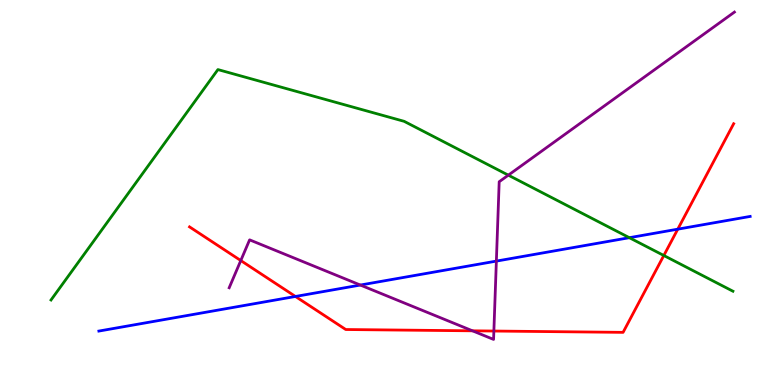[{'lines': ['blue', 'red'], 'intersections': [{'x': 3.81, 'y': 2.3}, {'x': 8.75, 'y': 4.05}]}, {'lines': ['green', 'red'], 'intersections': [{'x': 8.57, 'y': 3.36}]}, {'lines': ['purple', 'red'], 'intersections': [{'x': 3.11, 'y': 3.23}, {'x': 6.1, 'y': 1.41}, {'x': 6.37, 'y': 1.4}]}, {'lines': ['blue', 'green'], 'intersections': [{'x': 8.12, 'y': 3.83}]}, {'lines': ['blue', 'purple'], 'intersections': [{'x': 4.65, 'y': 2.6}, {'x': 6.4, 'y': 3.22}]}, {'lines': ['green', 'purple'], 'intersections': [{'x': 6.56, 'y': 5.45}]}]